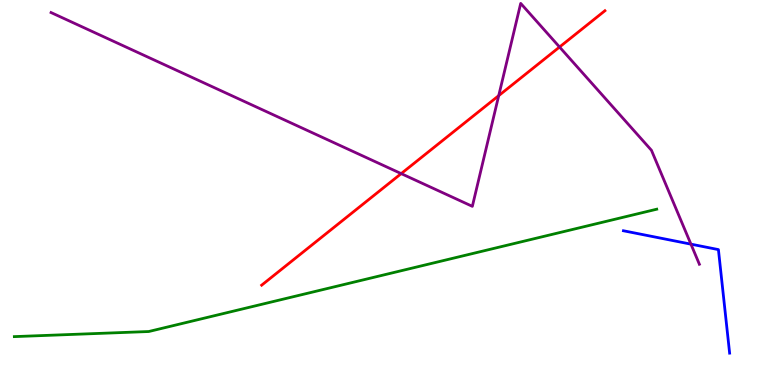[{'lines': ['blue', 'red'], 'intersections': []}, {'lines': ['green', 'red'], 'intersections': []}, {'lines': ['purple', 'red'], 'intersections': [{'x': 5.18, 'y': 5.49}, {'x': 6.44, 'y': 7.52}, {'x': 7.22, 'y': 8.78}]}, {'lines': ['blue', 'green'], 'intersections': []}, {'lines': ['blue', 'purple'], 'intersections': [{'x': 8.92, 'y': 3.66}]}, {'lines': ['green', 'purple'], 'intersections': []}]